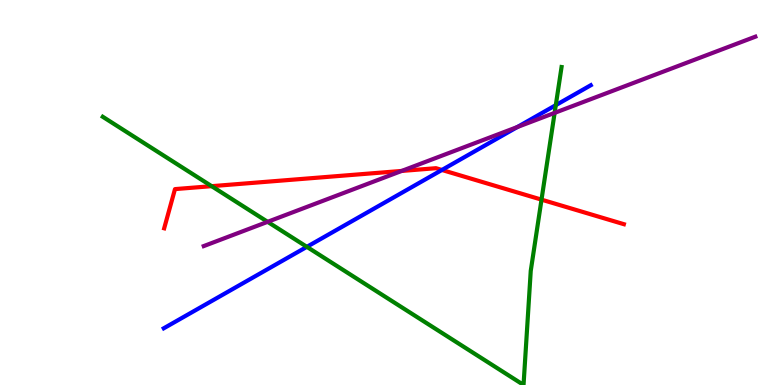[{'lines': ['blue', 'red'], 'intersections': [{'x': 5.7, 'y': 5.59}]}, {'lines': ['green', 'red'], 'intersections': [{'x': 2.73, 'y': 5.16}, {'x': 6.99, 'y': 4.81}]}, {'lines': ['purple', 'red'], 'intersections': [{'x': 5.18, 'y': 5.56}]}, {'lines': ['blue', 'green'], 'intersections': [{'x': 3.96, 'y': 3.59}, {'x': 7.17, 'y': 7.27}]}, {'lines': ['blue', 'purple'], 'intersections': [{'x': 6.68, 'y': 6.7}]}, {'lines': ['green', 'purple'], 'intersections': [{'x': 3.45, 'y': 4.24}, {'x': 7.16, 'y': 7.07}]}]